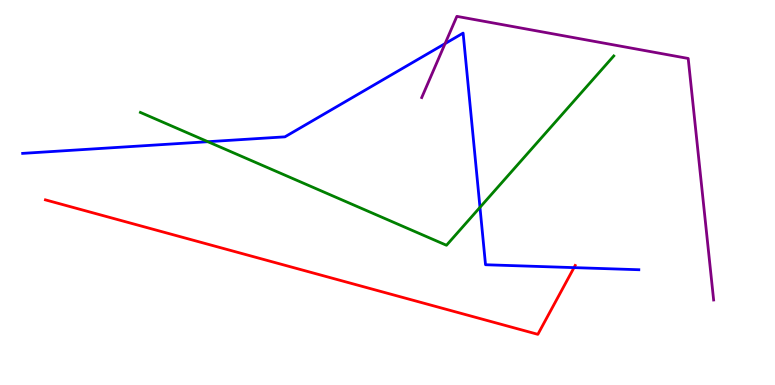[{'lines': ['blue', 'red'], 'intersections': [{'x': 7.41, 'y': 3.05}]}, {'lines': ['green', 'red'], 'intersections': []}, {'lines': ['purple', 'red'], 'intersections': []}, {'lines': ['blue', 'green'], 'intersections': [{'x': 2.68, 'y': 6.32}, {'x': 6.19, 'y': 4.61}]}, {'lines': ['blue', 'purple'], 'intersections': [{'x': 5.74, 'y': 8.87}]}, {'lines': ['green', 'purple'], 'intersections': []}]